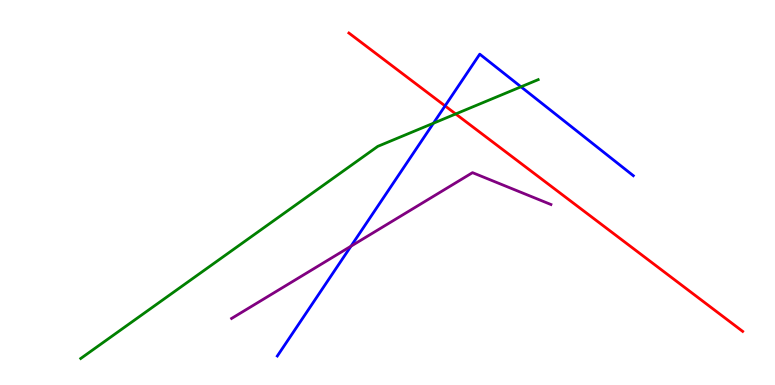[{'lines': ['blue', 'red'], 'intersections': [{'x': 5.74, 'y': 7.25}]}, {'lines': ['green', 'red'], 'intersections': [{'x': 5.88, 'y': 7.04}]}, {'lines': ['purple', 'red'], 'intersections': []}, {'lines': ['blue', 'green'], 'intersections': [{'x': 5.59, 'y': 6.8}, {'x': 6.72, 'y': 7.75}]}, {'lines': ['blue', 'purple'], 'intersections': [{'x': 4.53, 'y': 3.6}]}, {'lines': ['green', 'purple'], 'intersections': []}]